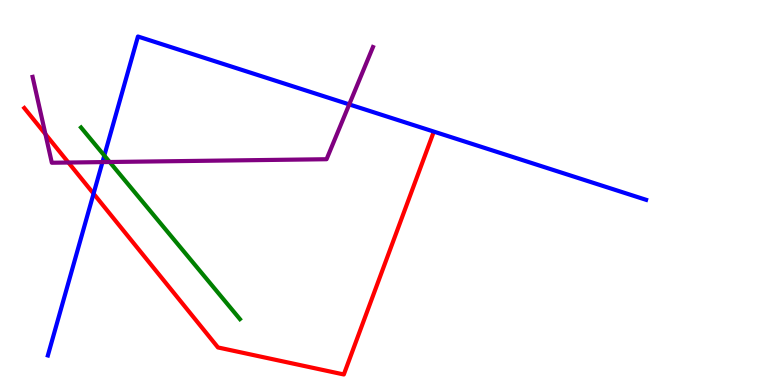[{'lines': ['blue', 'red'], 'intersections': [{'x': 1.21, 'y': 4.97}]}, {'lines': ['green', 'red'], 'intersections': []}, {'lines': ['purple', 'red'], 'intersections': [{'x': 0.586, 'y': 6.52}, {'x': 0.883, 'y': 5.78}]}, {'lines': ['blue', 'green'], 'intersections': [{'x': 1.35, 'y': 5.96}]}, {'lines': ['blue', 'purple'], 'intersections': [{'x': 1.32, 'y': 5.79}, {'x': 4.51, 'y': 7.29}]}, {'lines': ['green', 'purple'], 'intersections': [{'x': 1.41, 'y': 5.79}]}]